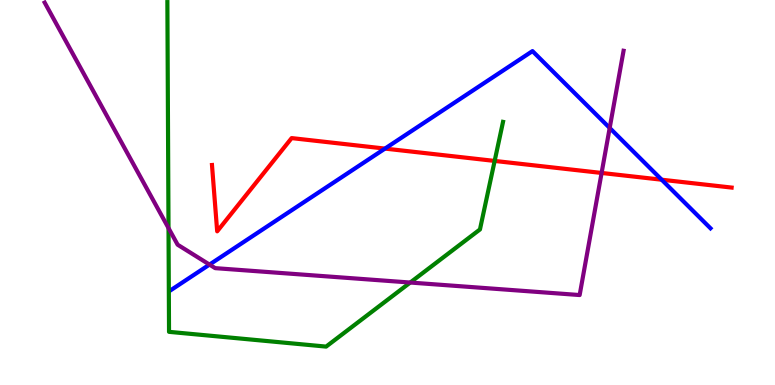[{'lines': ['blue', 'red'], 'intersections': [{'x': 4.97, 'y': 6.14}, {'x': 8.54, 'y': 5.33}]}, {'lines': ['green', 'red'], 'intersections': [{'x': 6.38, 'y': 5.82}]}, {'lines': ['purple', 'red'], 'intersections': [{'x': 7.76, 'y': 5.51}]}, {'lines': ['blue', 'green'], 'intersections': []}, {'lines': ['blue', 'purple'], 'intersections': [{'x': 2.7, 'y': 3.13}, {'x': 7.87, 'y': 6.68}]}, {'lines': ['green', 'purple'], 'intersections': [{'x': 2.17, 'y': 4.08}, {'x': 5.29, 'y': 2.66}]}]